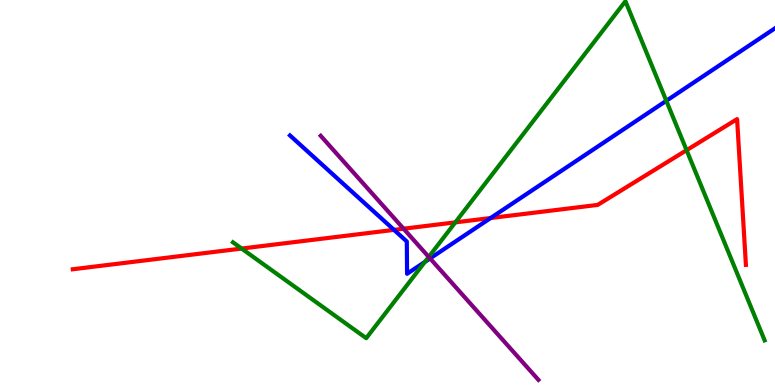[{'lines': ['blue', 'red'], 'intersections': [{'x': 5.08, 'y': 4.03}, {'x': 6.33, 'y': 4.34}]}, {'lines': ['green', 'red'], 'intersections': [{'x': 3.12, 'y': 3.54}, {'x': 5.88, 'y': 4.22}, {'x': 8.86, 'y': 6.1}]}, {'lines': ['purple', 'red'], 'intersections': [{'x': 5.21, 'y': 4.06}]}, {'lines': ['blue', 'green'], 'intersections': [{'x': 5.48, 'y': 3.2}, {'x': 8.6, 'y': 7.38}]}, {'lines': ['blue', 'purple'], 'intersections': [{'x': 5.55, 'y': 3.29}]}, {'lines': ['green', 'purple'], 'intersections': [{'x': 5.53, 'y': 3.33}]}]